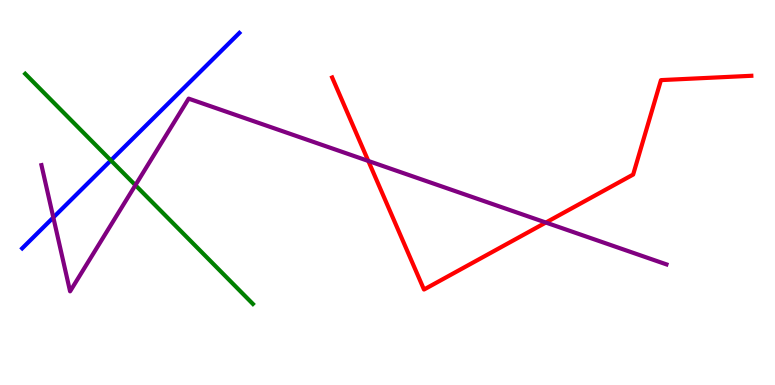[{'lines': ['blue', 'red'], 'intersections': []}, {'lines': ['green', 'red'], 'intersections': []}, {'lines': ['purple', 'red'], 'intersections': [{'x': 4.75, 'y': 5.82}, {'x': 7.04, 'y': 4.22}]}, {'lines': ['blue', 'green'], 'intersections': [{'x': 1.43, 'y': 5.83}]}, {'lines': ['blue', 'purple'], 'intersections': [{'x': 0.688, 'y': 4.35}]}, {'lines': ['green', 'purple'], 'intersections': [{'x': 1.75, 'y': 5.19}]}]